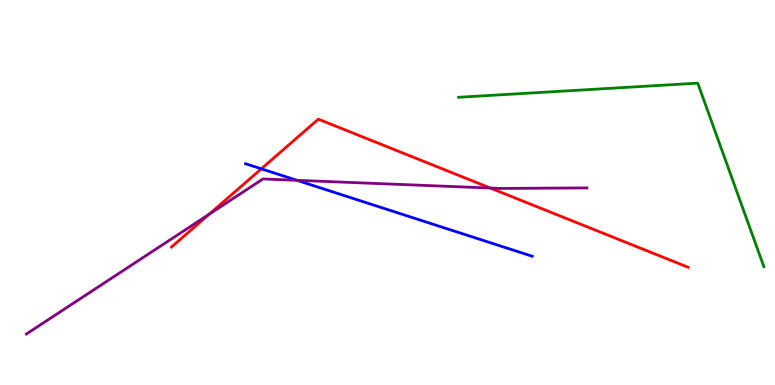[{'lines': ['blue', 'red'], 'intersections': [{'x': 3.37, 'y': 5.62}]}, {'lines': ['green', 'red'], 'intersections': []}, {'lines': ['purple', 'red'], 'intersections': [{'x': 2.7, 'y': 4.44}, {'x': 6.33, 'y': 5.12}]}, {'lines': ['blue', 'green'], 'intersections': []}, {'lines': ['blue', 'purple'], 'intersections': [{'x': 3.83, 'y': 5.32}]}, {'lines': ['green', 'purple'], 'intersections': []}]